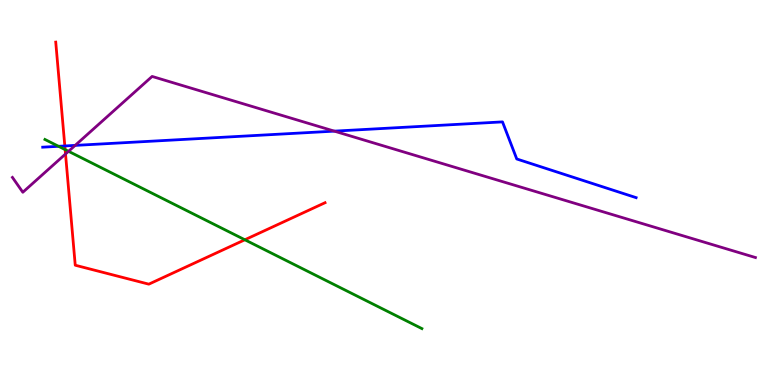[{'lines': ['blue', 'red'], 'intersections': [{'x': 0.836, 'y': 6.21}]}, {'lines': ['green', 'red'], 'intersections': [{'x': 0.84, 'y': 6.11}, {'x': 3.16, 'y': 3.77}]}, {'lines': ['purple', 'red'], 'intersections': [{'x': 0.845, 'y': 6.0}]}, {'lines': ['blue', 'green'], 'intersections': [{'x': 0.756, 'y': 6.2}]}, {'lines': ['blue', 'purple'], 'intersections': [{'x': 0.97, 'y': 6.22}, {'x': 4.31, 'y': 6.59}]}, {'lines': ['green', 'purple'], 'intersections': [{'x': 0.884, 'y': 6.07}]}]